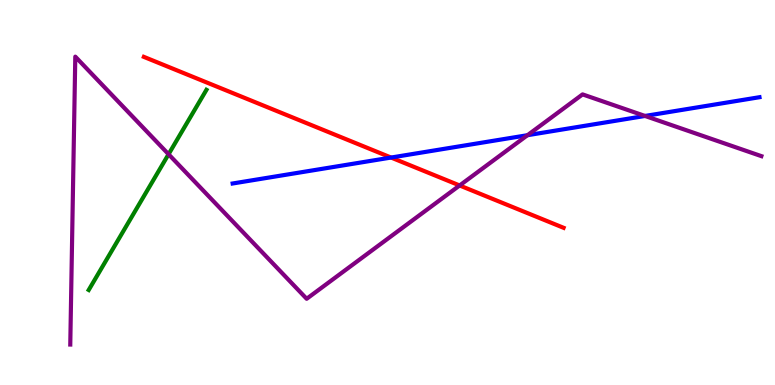[{'lines': ['blue', 'red'], 'intersections': [{'x': 5.05, 'y': 5.91}]}, {'lines': ['green', 'red'], 'intersections': []}, {'lines': ['purple', 'red'], 'intersections': [{'x': 5.93, 'y': 5.18}]}, {'lines': ['blue', 'green'], 'intersections': []}, {'lines': ['blue', 'purple'], 'intersections': [{'x': 6.81, 'y': 6.49}, {'x': 8.32, 'y': 6.99}]}, {'lines': ['green', 'purple'], 'intersections': [{'x': 2.17, 'y': 5.99}]}]